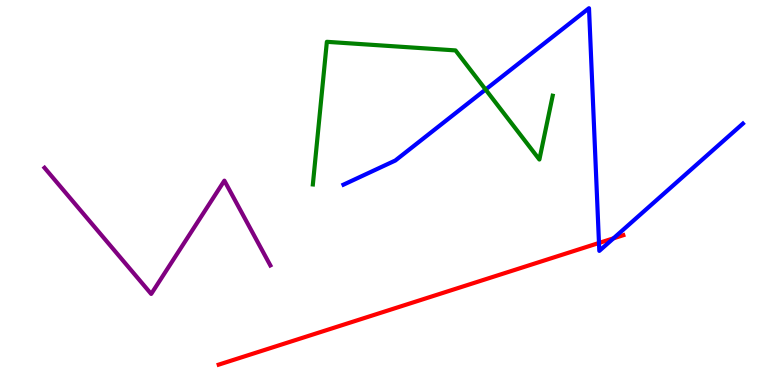[{'lines': ['blue', 'red'], 'intersections': [{'x': 7.73, 'y': 3.69}, {'x': 7.92, 'y': 3.81}]}, {'lines': ['green', 'red'], 'intersections': []}, {'lines': ['purple', 'red'], 'intersections': []}, {'lines': ['blue', 'green'], 'intersections': [{'x': 6.27, 'y': 7.67}]}, {'lines': ['blue', 'purple'], 'intersections': []}, {'lines': ['green', 'purple'], 'intersections': []}]